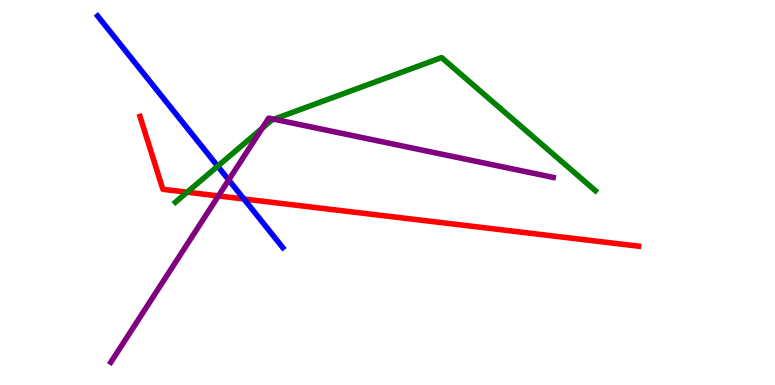[{'lines': ['blue', 'red'], 'intersections': [{'x': 3.15, 'y': 4.83}]}, {'lines': ['green', 'red'], 'intersections': [{'x': 2.42, 'y': 5.01}]}, {'lines': ['purple', 'red'], 'intersections': [{'x': 2.82, 'y': 4.91}]}, {'lines': ['blue', 'green'], 'intersections': [{'x': 2.81, 'y': 5.68}]}, {'lines': ['blue', 'purple'], 'intersections': [{'x': 2.95, 'y': 5.33}]}, {'lines': ['green', 'purple'], 'intersections': [{'x': 3.38, 'y': 6.67}, {'x': 3.53, 'y': 6.9}]}]